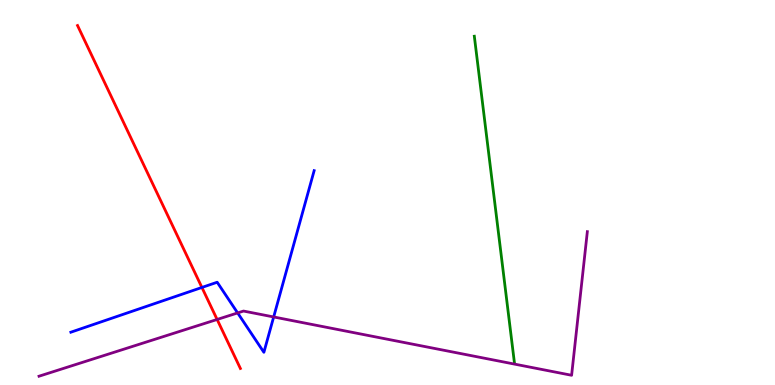[{'lines': ['blue', 'red'], 'intersections': [{'x': 2.61, 'y': 2.53}]}, {'lines': ['green', 'red'], 'intersections': []}, {'lines': ['purple', 'red'], 'intersections': [{'x': 2.8, 'y': 1.7}]}, {'lines': ['blue', 'green'], 'intersections': []}, {'lines': ['blue', 'purple'], 'intersections': [{'x': 3.07, 'y': 1.87}, {'x': 3.53, 'y': 1.77}]}, {'lines': ['green', 'purple'], 'intersections': []}]